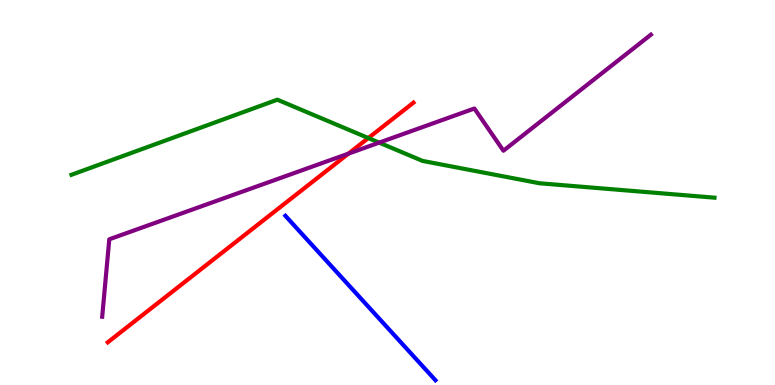[{'lines': ['blue', 'red'], 'intersections': []}, {'lines': ['green', 'red'], 'intersections': [{'x': 4.75, 'y': 6.41}]}, {'lines': ['purple', 'red'], 'intersections': [{'x': 4.5, 'y': 6.01}]}, {'lines': ['blue', 'green'], 'intersections': []}, {'lines': ['blue', 'purple'], 'intersections': []}, {'lines': ['green', 'purple'], 'intersections': [{'x': 4.89, 'y': 6.3}]}]